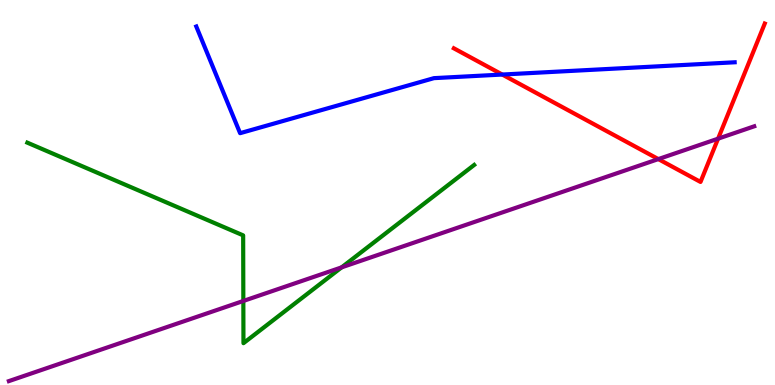[{'lines': ['blue', 'red'], 'intersections': [{'x': 6.48, 'y': 8.06}]}, {'lines': ['green', 'red'], 'intersections': []}, {'lines': ['purple', 'red'], 'intersections': [{'x': 8.49, 'y': 5.87}, {'x': 9.27, 'y': 6.4}]}, {'lines': ['blue', 'green'], 'intersections': []}, {'lines': ['blue', 'purple'], 'intersections': []}, {'lines': ['green', 'purple'], 'intersections': [{'x': 3.14, 'y': 2.18}, {'x': 4.41, 'y': 3.06}]}]